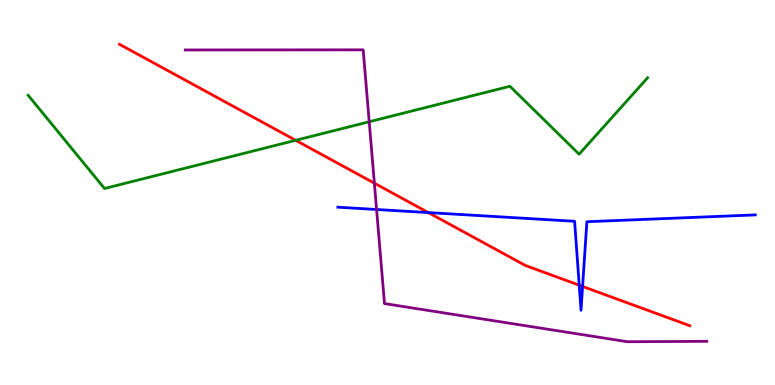[{'lines': ['blue', 'red'], 'intersections': [{'x': 5.53, 'y': 4.48}, {'x': 7.47, 'y': 2.59}, {'x': 7.52, 'y': 2.56}]}, {'lines': ['green', 'red'], 'intersections': [{'x': 3.82, 'y': 6.36}]}, {'lines': ['purple', 'red'], 'intersections': [{'x': 4.83, 'y': 5.24}]}, {'lines': ['blue', 'green'], 'intersections': []}, {'lines': ['blue', 'purple'], 'intersections': [{'x': 4.86, 'y': 4.56}]}, {'lines': ['green', 'purple'], 'intersections': [{'x': 4.76, 'y': 6.84}]}]